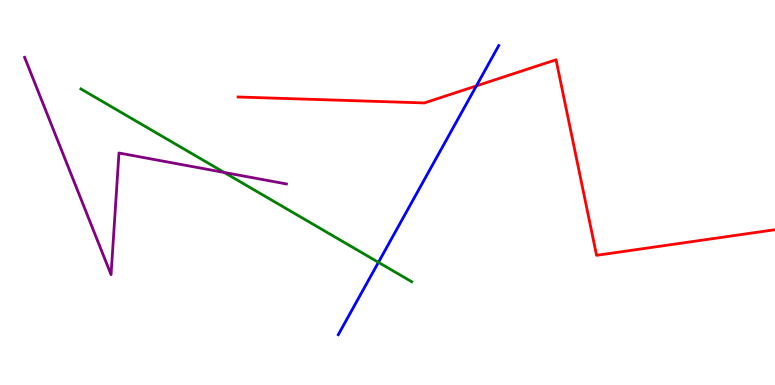[{'lines': ['blue', 'red'], 'intersections': [{'x': 6.15, 'y': 7.77}]}, {'lines': ['green', 'red'], 'intersections': []}, {'lines': ['purple', 'red'], 'intersections': []}, {'lines': ['blue', 'green'], 'intersections': [{'x': 4.88, 'y': 3.19}]}, {'lines': ['blue', 'purple'], 'intersections': []}, {'lines': ['green', 'purple'], 'intersections': [{'x': 2.89, 'y': 5.52}]}]